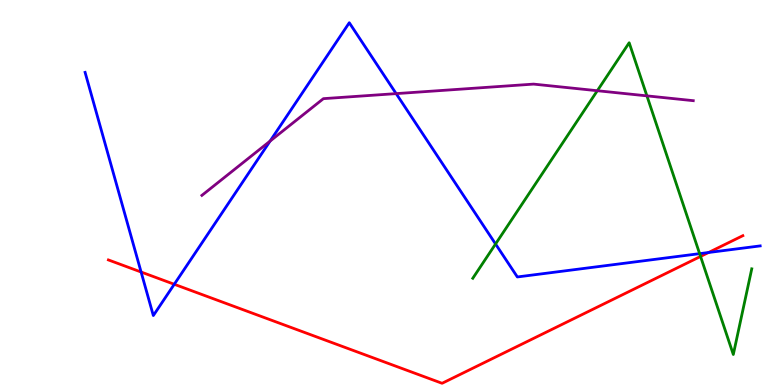[{'lines': ['blue', 'red'], 'intersections': [{'x': 1.82, 'y': 2.93}, {'x': 2.25, 'y': 2.62}, {'x': 9.14, 'y': 3.44}]}, {'lines': ['green', 'red'], 'intersections': [{'x': 9.04, 'y': 3.34}]}, {'lines': ['purple', 'red'], 'intersections': []}, {'lines': ['blue', 'green'], 'intersections': [{'x': 6.39, 'y': 3.66}, {'x': 9.03, 'y': 3.41}]}, {'lines': ['blue', 'purple'], 'intersections': [{'x': 3.48, 'y': 6.33}, {'x': 5.11, 'y': 7.57}]}, {'lines': ['green', 'purple'], 'intersections': [{'x': 7.71, 'y': 7.64}, {'x': 8.35, 'y': 7.51}]}]